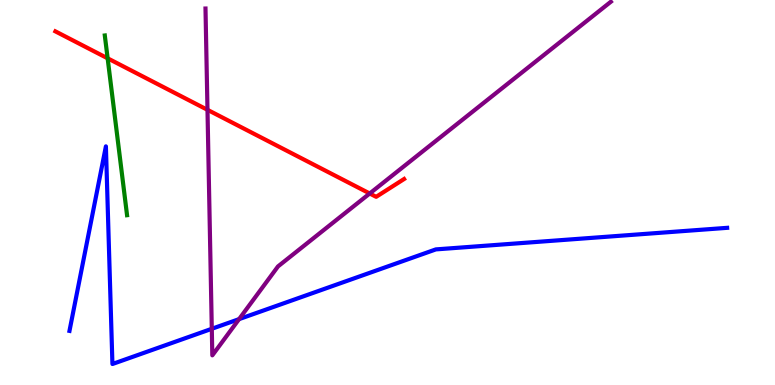[{'lines': ['blue', 'red'], 'intersections': []}, {'lines': ['green', 'red'], 'intersections': [{'x': 1.39, 'y': 8.49}]}, {'lines': ['purple', 'red'], 'intersections': [{'x': 2.68, 'y': 7.15}, {'x': 4.77, 'y': 4.97}]}, {'lines': ['blue', 'green'], 'intersections': []}, {'lines': ['blue', 'purple'], 'intersections': [{'x': 2.73, 'y': 1.46}, {'x': 3.08, 'y': 1.71}]}, {'lines': ['green', 'purple'], 'intersections': []}]